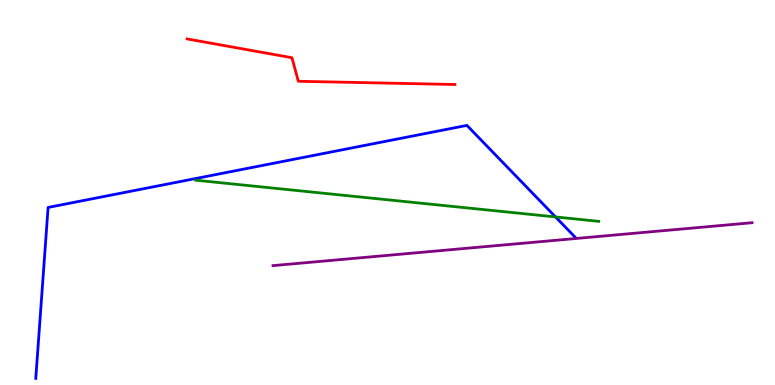[{'lines': ['blue', 'red'], 'intersections': []}, {'lines': ['green', 'red'], 'intersections': []}, {'lines': ['purple', 'red'], 'intersections': []}, {'lines': ['blue', 'green'], 'intersections': [{'x': 7.17, 'y': 4.37}]}, {'lines': ['blue', 'purple'], 'intersections': []}, {'lines': ['green', 'purple'], 'intersections': []}]